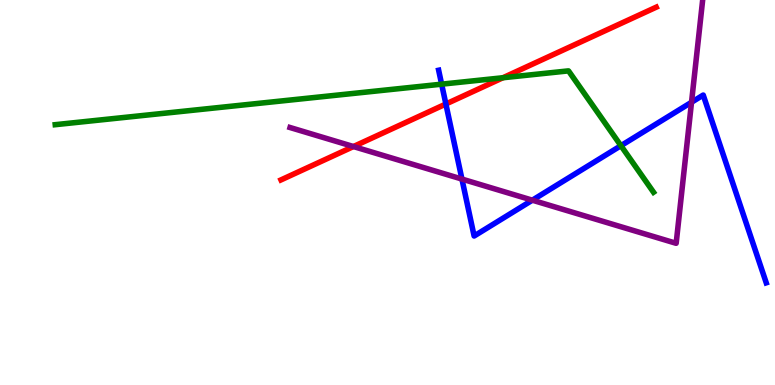[{'lines': ['blue', 'red'], 'intersections': [{'x': 5.75, 'y': 7.3}]}, {'lines': ['green', 'red'], 'intersections': [{'x': 6.49, 'y': 7.98}]}, {'lines': ['purple', 'red'], 'intersections': [{'x': 4.56, 'y': 6.19}]}, {'lines': ['blue', 'green'], 'intersections': [{'x': 5.7, 'y': 7.81}, {'x': 8.01, 'y': 6.22}]}, {'lines': ['blue', 'purple'], 'intersections': [{'x': 5.96, 'y': 5.35}, {'x': 6.87, 'y': 4.8}, {'x': 8.92, 'y': 7.34}]}, {'lines': ['green', 'purple'], 'intersections': []}]